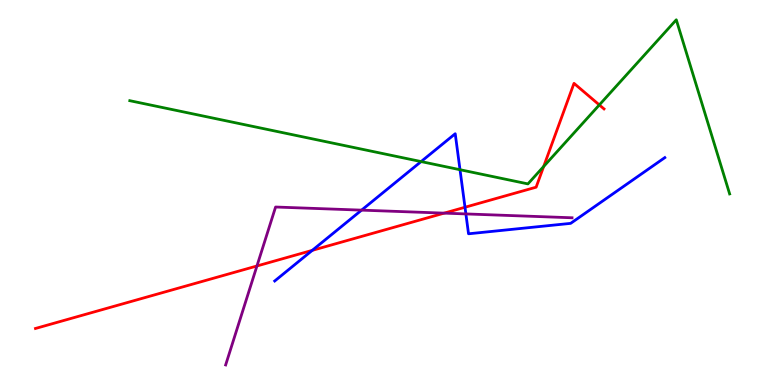[{'lines': ['blue', 'red'], 'intersections': [{'x': 4.03, 'y': 3.5}, {'x': 6.0, 'y': 4.62}]}, {'lines': ['green', 'red'], 'intersections': [{'x': 7.02, 'y': 5.68}, {'x': 7.73, 'y': 7.27}]}, {'lines': ['purple', 'red'], 'intersections': [{'x': 3.32, 'y': 3.09}, {'x': 5.73, 'y': 4.46}]}, {'lines': ['blue', 'green'], 'intersections': [{'x': 5.43, 'y': 5.8}, {'x': 5.94, 'y': 5.59}]}, {'lines': ['blue', 'purple'], 'intersections': [{'x': 4.67, 'y': 4.54}, {'x': 6.01, 'y': 4.44}]}, {'lines': ['green', 'purple'], 'intersections': []}]